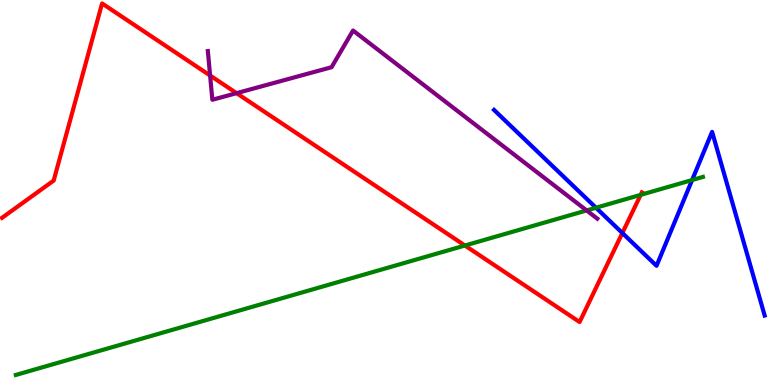[{'lines': ['blue', 'red'], 'intersections': [{'x': 8.03, 'y': 3.95}]}, {'lines': ['green', 'red'], 'intersections': [{'x': 6.0, 'y': 3.62}, {'x': 8.27, 'y': 4.94}]}, {'lines': ['purple', 'red'], 'intersections': [{'x': 2.71, 'y': 8.04}, {'x': 3.05, 'y': 7.58}]}, {'lines': ['blue', 'green'], 'intersections': [{'x': 7.69, 'y': 4.6}, {'x': 8.93, 'y': 5.32}]}, {'lines': ['blue', 'purple'], 'intersections': []}, {'lines': ['green', 'purple'], 'intersections': [{'x': 7.57, 'y': 4.53}]}]